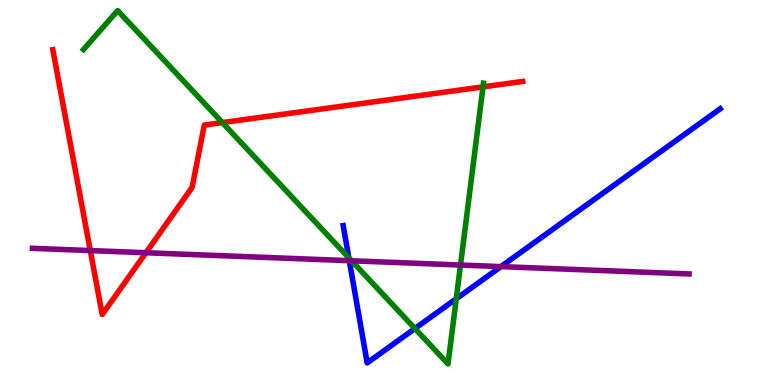[{'lines': ['blue', 'red'], 'intersections': []}, {'lines': ['green', 'red'], 'intersections': [{'x': 2.87, 'y': 6.82}, {'x': 6.23, 'y': 7.74}]}, {'lines': ['purple', 'red'], 'intersections': [{'x': 1.17, 'y': 3.49}, {'x': 1.88, 'y': 3.44}]}, {'lines': ['blue', 'green'], 'intersections': [{'x': 4.5, 'y': 3.3}, {'x': 5.35, 'y': 1.47}, {'x': 5.89, 'y': 2.24}]}, {'lines': ['blue', 'purple'], 'intersections': [{'x': 4.51, 'y': 3.23}, {'x': 6.46, 'y': 3.08}]}, {'lines': ['green', 'purple'], 'intersections': [{'x': 4.54, 'y': 3.23}, {'x': 5.94, 'y': 3.12}]}]